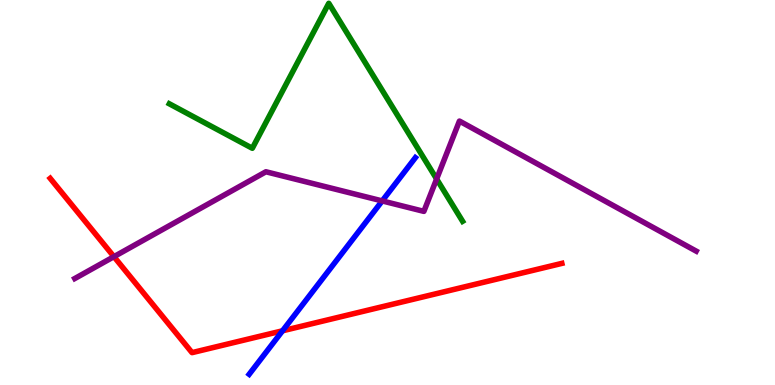[{'lines': ['blue', 'red'], 'intersections': [{'x': 3.65, 'y': 1.41}]}, {'lines': ['green', 'red'], 'intersections': []}, {'lines': ['purple', 'red'], 'intersections': [{'x': 1.47, 'y': 3.33}]}, {'lines': ['blue', 'green'], 'intersections': []}, {'lines': ['blue', 'purple'], 'intersections': [{'x': 4.93, 'y': 4.78}]}, {'lines': ['green', 'purple'], 'intersections': [{'x': 5.63, 'y': 5.35}]}]